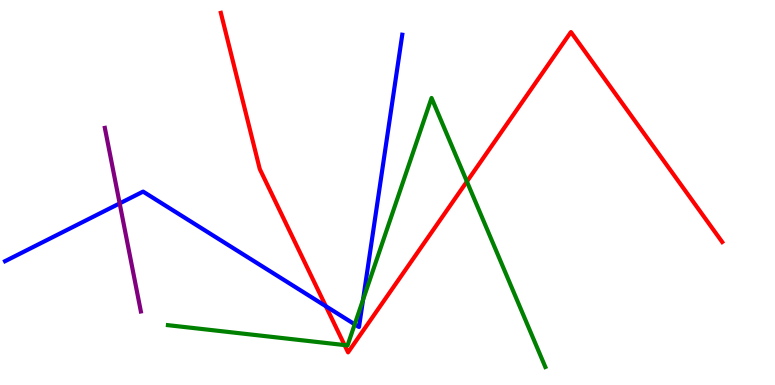[{'lines': ['blue', 'red'], 'intersections': [{'x': 4.2, 'y': 2.05}]}, {'lines': ['green', 'red'], 'intersections': [{'x': 4.45, 'y': 1.04}, {'x': 6.02, 'y': 5.28}]}, {'lines': ['purple', 'red'], 'intersections': []}, {'lines': ['blue', 'green'], 'intersections': [{'x': 4.58, 'y': 1.58}, {'x': 4.68, 'y': 2.21}]}, {'lines': ['blue', 'purple'], 'intersections': [{'x': 1.54, 'y': 4.72}]}, {'lines': ['green', 'purple'], 'intersections': []}]